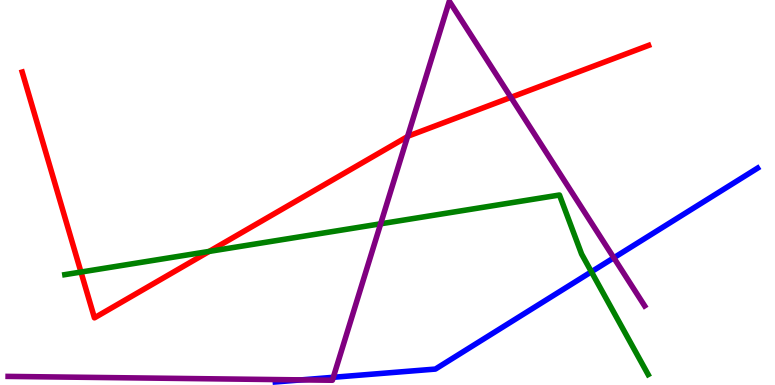[{'lines': ['blue', 'red'], 'intersections': []}, {'lines': ['green', 'red'], 'intersections': [{'x': 1.04, 'y': 2.93}, {'x': 2.7, 'y': 3.47}]}, {'lines': ['purple', 'red'], 'intersections': [{'x': 5.26, 'y': 6.45}, {'x': 6.59, 'y': 7.47}]}, {'lines': ['blue', 'green'], 'intersections': [{'x': 7.63, 'y': 2.94}]}, {'lines': ['blue', 'purple'], 'intersections': [{'x': 3.89, 'y': 0.133}, {'x': 4.3, 'y': 0.2}, {'x': 7.92, 'y': 3.3}]}, {'lines': ['green', 'purple'], 'intersections': [{'x': 4.91, 'y': 4.19}]}]